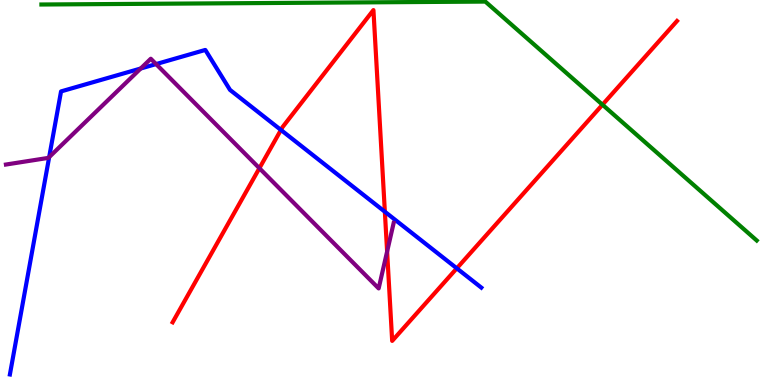[{'lines': ['blue', 'red'], 'intersections': [{'x': 3.62, 'y': 6.62}, {'x': 4.97, 'y': 4.5}, {'x': 5.89, 'y': 3.03}]}, {'lines': ['green', 'red'], 'intersections': [{'x': 7.77, 'y': 7.28}]}, {'lines': ['purple', 'red'], 'intersections': [{'x': 3.35, 'y': 5.63}, {'x': 5.0, 'y': 3.47}]}, {'lines': ['blue', 'green'], 'intersections': []}, {'lines': ['blue', 'purple'], 'intersections': [{'x': 0.634, 'y': 5.92}, {'x': 1.82, 'y': 8.22}, {'x': 2.01, 'y': 8.34}]}, {'lines': ['green', 'purple'], 'intersections': []}]